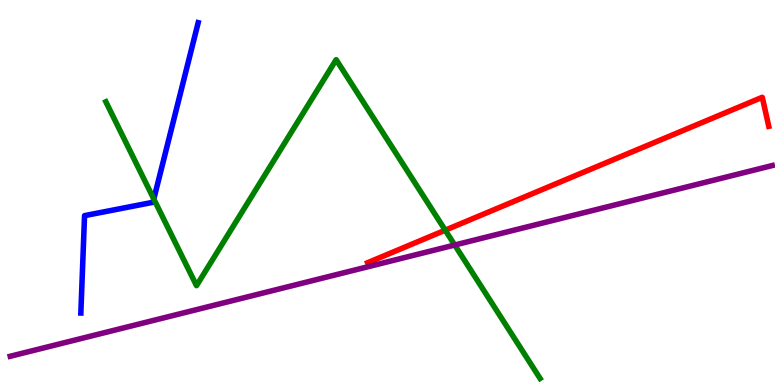[{'lines': ['blue', 'red'], 'intersections': []}, {'lines': ['green', 'red'], 'intersections': [{'x': 5.74, 'y': 4.02}]}, {'lines': ['purple', 'red'], 'intersections': []}, {'lines': ['blue', 'green'], 'intersections': [{'x': 1.98, 'y': 4.83}]}, {'lines': ['blue', 'purple'], 'intersections': []}, {'lines': ['green', 'purple'], 'intersections': [{'x': 5.87, 'y': 3.64}]}]